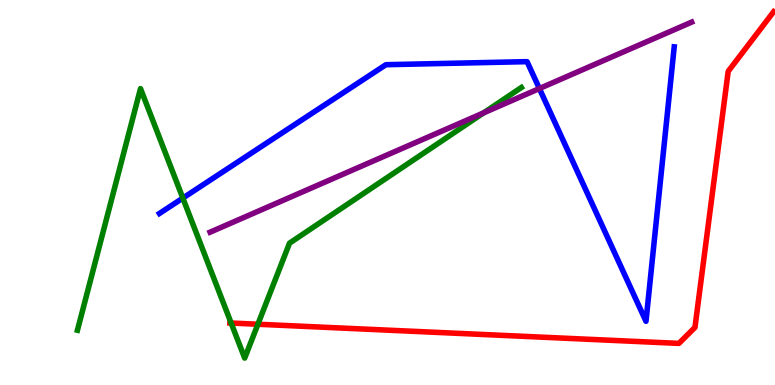[{'lines': ['blue', 'red'], 'intersections': []}, {'lines': ['green', 'red'], 'intersections': [{'x': 2.98, 'y': 1.61}, {'x': 3.33, 'y': 1.58}]}, {'lines': ['purple', 'red'], 'intersections': []}, {'lines': ['blue', 'green'], 'intersections': [{'x': 2.36, 'y': 4.85}]}, {'lines': ['blue', 'purple'], 'intersections': [{'x': 6.96, 'y': 7.7}]}, {'lines': ['green', 'purple'], 'intersections': [{'x': 6.24, 'y': 7.07}]}]